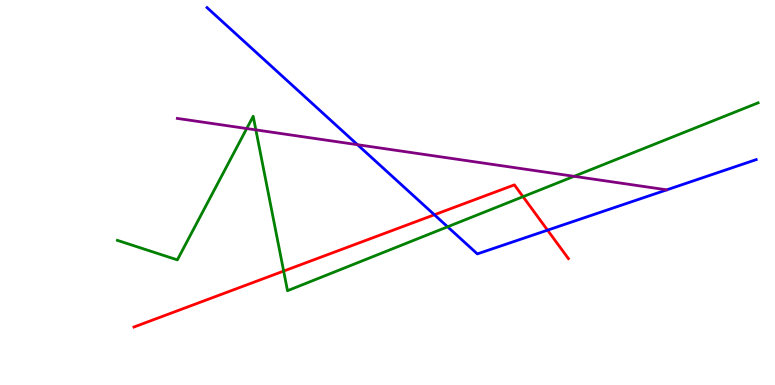[{'lines': ['blue', 'red'], 'intersections': [{'x': 5.61, 'y': 4.42}, {'x': 7.07, 'y': 4.02}]}, {'lines': ['green', 'red'], 'intersections': [{'x': 3.66, 'y': 2.96}, {'x': 6.75, 'y': 4.89}]}, {'lines': ['purple', 'red'], 'intersections': []}, {'lines': ['blue', 'green'], 'intersections': [{'x': 5.78, 'y': 4.11}]}, {'lines': ['blue', 'purple'], 'intersections': [{'x': 4.61, 'y': 6.24}]}, {'lines': ['green', 'purple'], 'intersections': [{'x': 3.18, 'y': 6.66}, {'x': 3.3, 'y': 6.63}, {'x': 7.41, 'y': 5.42}]}]